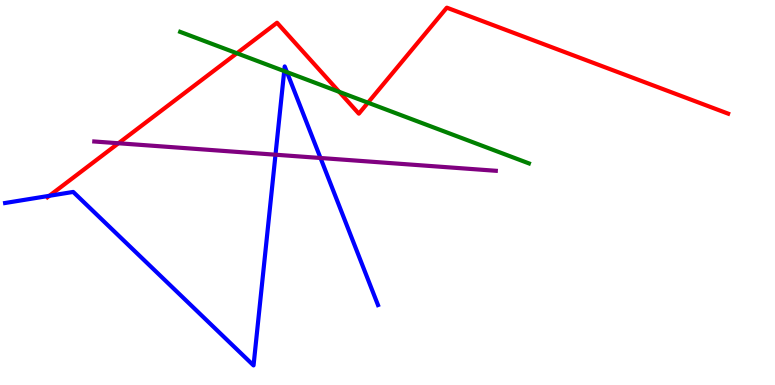[{'lines': ['blue', 'red'], 'intersections': [{'x': 0.636, 'y': 4.91}]}, {'lines': ['green', 'red'], 'intersections': [{'x': 3.06, 'y': 8.62}, {'x': 4.38, 'y': 7.61}, {'x': 4.75, 'y': 7.33}]}, {'lines': ['purple', 'red'], 'intersections': [{'x': 1.53, 'y': 6.28}]}, {'lines': ['blue', 'green'], 'intersections': [{'x': 3.67, 'y': 8.15}, {'x': 3.7, 'y': 8.13}]}, {'lines': ['blue', 'purple'], 'intersections': [{'x': 3.55, 'y': 5.98}, {'x': 4.14, 'y': 5.9}]}, {'lines': ['green', 'purple'], 'intersections': []}]